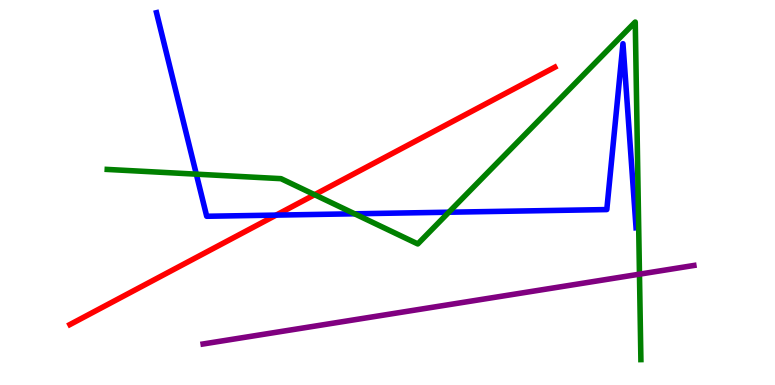[{'lines': ['blue', 'red'], 'intersections': [{'x': 3.56, 'y': 4.41}]}, {'lines': ['green', 'red'], 'intersections': [{'x': 4.06, 'y': 4.94}]}, {'lines': ['purple', 'red'], 'intersections': []}, {'lines': ['blue', 'green'], 'intersections': [{'x': 2.53, 'y': 5.48}, {'x': 4.58, 'y': 4.45}, {'x': 5.79, 'y': 4.49}]}, {'lines': ['blue', 'purple'], 'intersections': []}, {'lines': ['green', 'purple'], 'intersections': [{'x': 8.25, 'y': 2.88}]}]